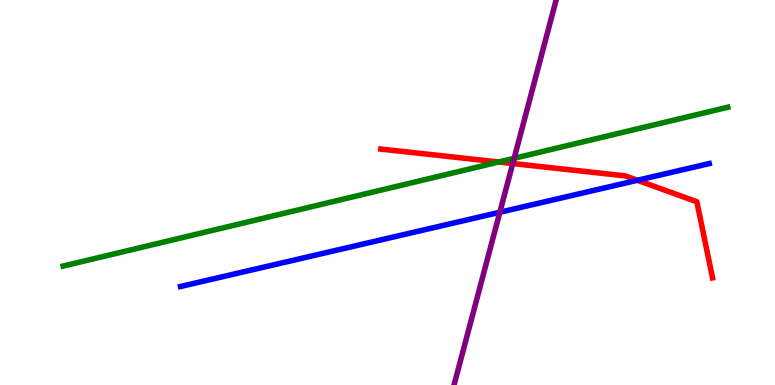[{'lines': ['blue', 'red'], 'intersections': [{'x': 8.22, 'y': 5.32}]}, {'lines': ['green', 'red'], 'intersections': [{'x': 6.43, 'y': 5.79}]}, {'lines': ['purple', 'red'], 'intersections': [{'x': 6.62, 'y': 5.75}]}, {'lines': ['blue', 'green'], 'intersections': []}, {'lines': ['blue', 'purple'], 'intersections': [{'x': 6.45, 'y': 4.49}]}, {'lines': ['green', 'purple'], 'intersections': [{'x': 6.63, 'y': 5.89}]}]